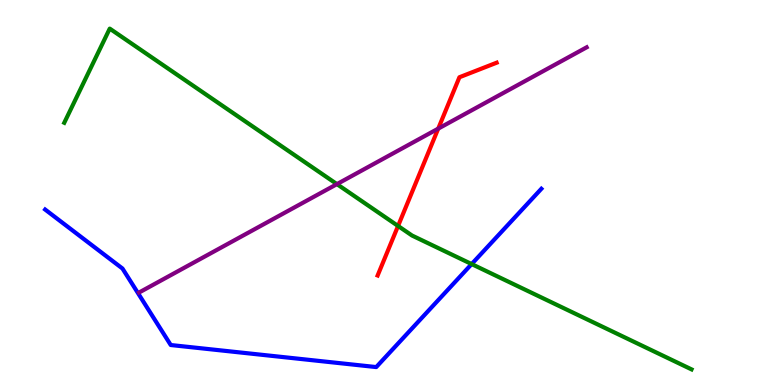[{'lines': ['blue', 'red'], 'intersections': []}, {'lines': ['green', 'red'], 'intersections': [{'x': 5.14, 'y': 4.13}]}, {'lines': ['purple', 'red'], 'intersections': [{'x': 5.65, 'y': 6.66}]}, {'lines': ['blue', 'green'], 'intersections': [{'x': 6.09, 'y': 3.14}]}, {'lines': ['blue', 'purple'], 'intersections': []}, {'lines': ['green', 'purple'], 'intersections': [{'x': 4.35, 'y': 5.22}]}]